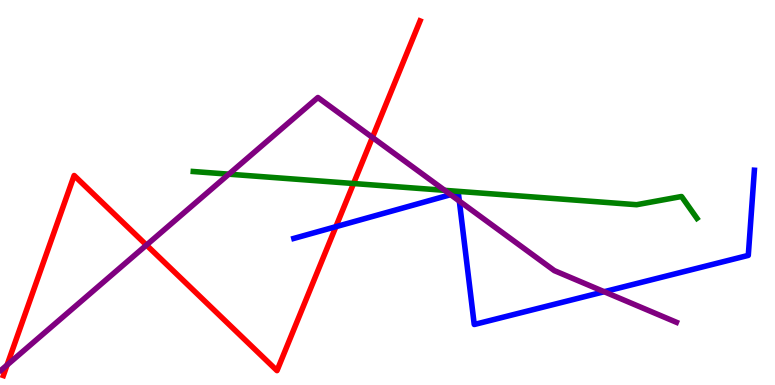[{'lines': ['blue', 'red'], 'intersections': [{'x': 4.33, 'y': 4.11}]}, {'lines': ['green', 'red'], 'intersections': [{'x': 4.56, 'y': 5.23}]}, {'lines': ['purple', 'red'], 'intersections': [{'x': 0.0914, 'y': 0.519}, {'x': 1.89, 'y': 3.63}, {'x': 4.81, 'y': 6.43}]}, {'lines': ['blue', 'green'], 'intersections': []}, {'lines': ['blue', 'purple'], 'intersections': [{'x': 5.81, 'y': 4.94}, {'x': 5.93, 'y': 4.78}, {'x': 7.8, 'y': 2.42}]}, {'lines': ['green', 'purple'], 'intersections': [{'x': 2.95, 'y': 5.48}, {'x': 5.74, 'y': 5.06}]}]